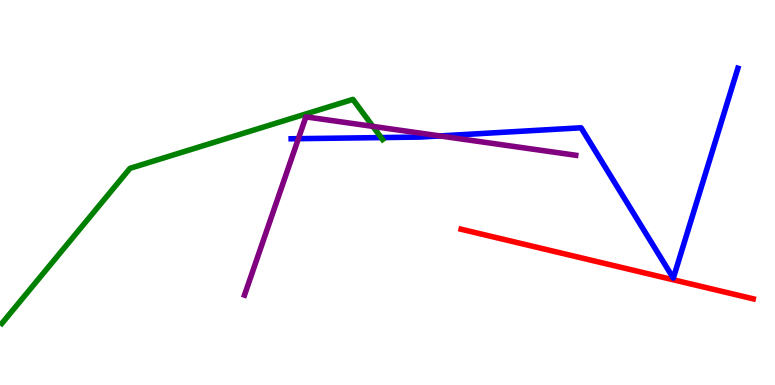[{'lines': ['blue', 'red'], 'intersections': []}, {'lines': ['green', 'red'], 'intersections': []}, {'lines': ['purple', 'red'], 'intersections': []}, {'lines': ['blue', 'green'], 'intersections': [{'x': 4.92, 'y': 6.43}]}, {'lines': ['blue', 'purple'], 'intersections': [{'x': 3.85, 'y': 6.4}, {'x': 5.68, 'y': 6.47}]}, {'lines': ['green', 'purple'], 'intersections': [{'x': 4.81, 'y': 6.72}]}]